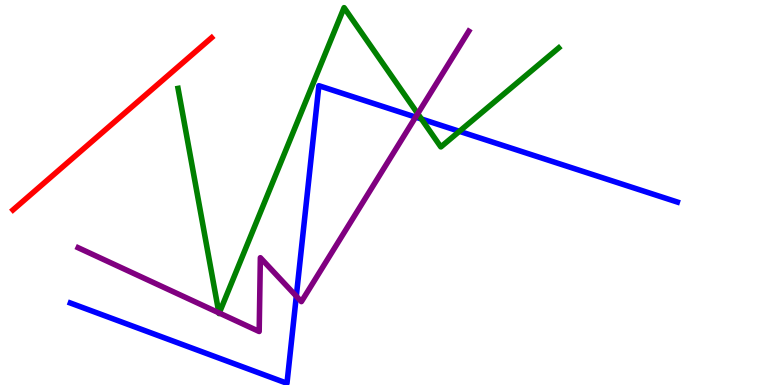[{'lines': ['blue', 'red'], 'intersections': []}, {'lines': ['green', 'red'], 'intersections': []}, {'lines': ['purple', 'red'], 'intersections': []}, {'lines': ['blue', 'green'], 'intersections': [{'x': 5.44, 'y': 6.91}, {'x': 5.93, 'y': 6.59}]}, {'lines': ['blue', 'purple'], 'intersections': [{'x': 3.82, 'y': 2.31}, {'x': 5.36, 'y': 6.96}]}, {'lines': ['green', 'purple'], 'intersections': [{'x': 2.82, 'y': 1.87}, {'x': 2.83, 'y': 1.87}, {'x': 5.39, 'y': 7.05}]}]